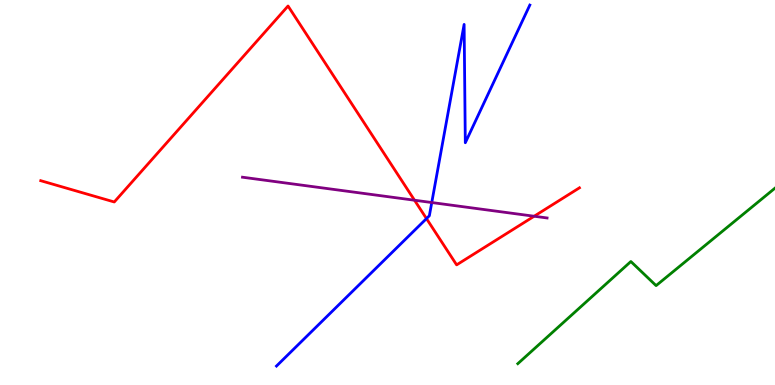[{'lines': ['blue', 'red'], 'intersections': [{'x': 5.5, 'y': 4.32}]}, {'lines': ['green', 'red'], 'intersections': []}, {'lines': ['purple', 'red'], 'intersections': [{'x': 5.35, 'y': 4.8}, {'x': 6.89, 'y': 4.38}]}, {'lines': ['blue', 'green'], 'intersections': []}, {'lines': ['blue', 'purple'], 'intersections': [{'x': 5.57, 'y': 4.74}]}, {'lines': ['green', 'purple'], 'intersections': []}]